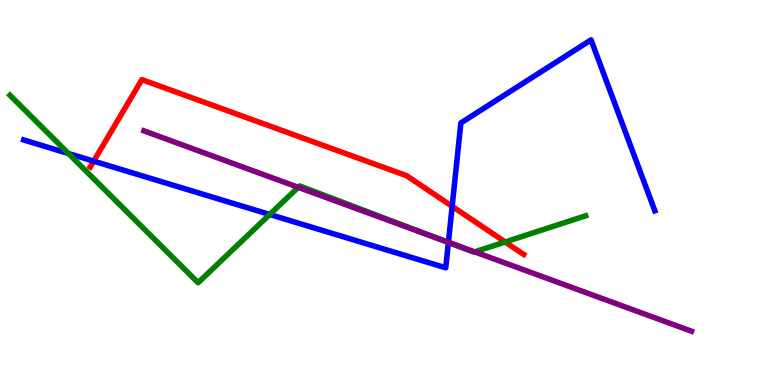[{'lines': ['blue', 'red'], 'intersections': [{'x': 1.21, 'y': 5.81}, {'x': 5.83, 'y': 4.64}]}, {'lines': ['green', 'red'], 'intersections': [{'x': 6.52, 'y': 3.72}]}, {'lines': ['purple', 'red'], 'intersections': []}, {'lines': ['blue', 'green'], 'intersections': [{'x': 0.883, 'y': 6.01}, {'x': 3.48, 'y': 4.43}, {'x': 5.79, 'y': 3.7}]}, {'lines': ['blue', 'purple'], 'intersections': [{'x': 5.79, 'y': 3.71}]}, {'lines': ['green', 'purple'], 'intersections': [{'x': 3.85, 'y': 5.13}, {'x': 5.57, 'y': 3.87}, {'x': 6.12, 'y': 3.46}]}]